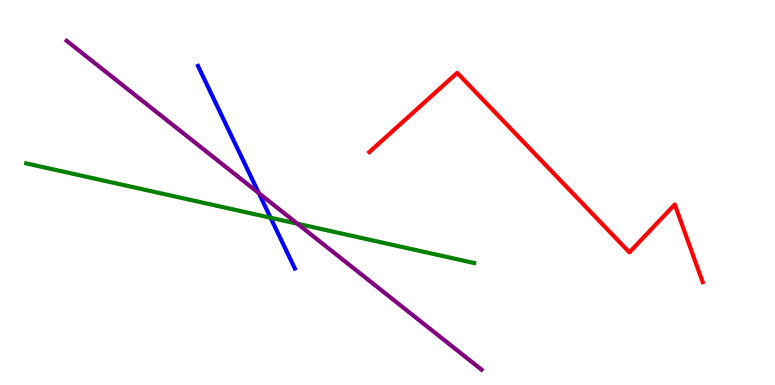[{'lines': ['blue', 'red'], 'intersections': []}, {'lines': ['green', 'red'], 'intersections': []}, {'lines': ['purple', 'red'], 'intersections': []}, {'lines': ['blue', 'green'], 'intersections': [{'x': 3.49, 'y': 4.34}]}, {'lines': ['blue', 'purple'], 'intersections': [{'x': 3.34, 'y': 4.98}]}, {'lines': ['green', 'purple'], 'intersections': [{'x': 3.84, 'y': 4.19}]}]